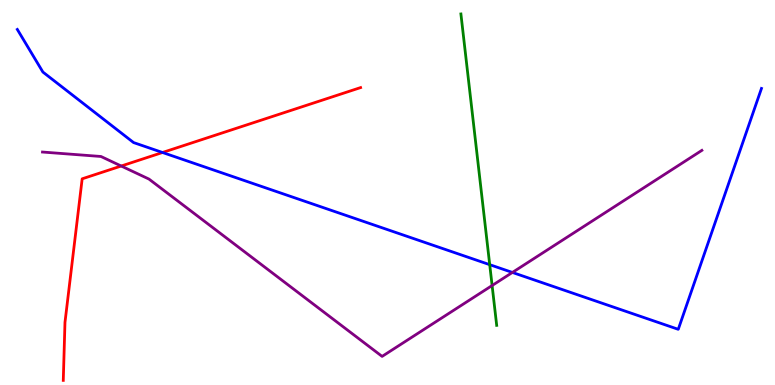[{'lines': ['blue', 'red'], 'intersections': [{'x': 2.1, 'y': 6.04}]}, {'lines': ['green', 'red'], 'intersections': []}, {'lines': ['purple', 'red'], 'intersections': [{'x': 1.56, 'y': 5.69}]}, {'lines': ['blue', 'green'], 'intersections': [{'x': 6.32, 'y': 3.13}]}, {'lines': ['blue', 'purple'], 'intersections': [{'x': 6.61, 'y': 2.92}]}, {'lines': ['green', 'purple'], 'intersections': [{'x': 6.35, 'y': 2.58}]}]